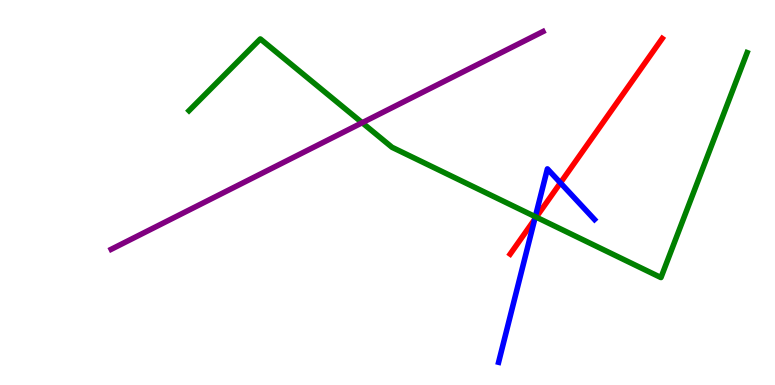[{'lines': ['blue', 'red'], 'intersections': [{'x': 6.9, 'y': 4.3}, {'x': 7.23, 'y': 5.25}]}, {'lines': ['green', 'red'], 'intersections': [{'x': 6.92, 'y': 4.36}]}, {'lines': ['purple', 'red'], 'intersections': []}, {'lines': ['blue', 'green'], 'intersections': [{'x': 6.91, 'y': 4.37}]}, {'lines': ['blue', 'purple'], 'intersections': []}, {'lines': ['green', 'purple'], 'intersections': [{'x': 4.67, 'y': 6.81}]}]